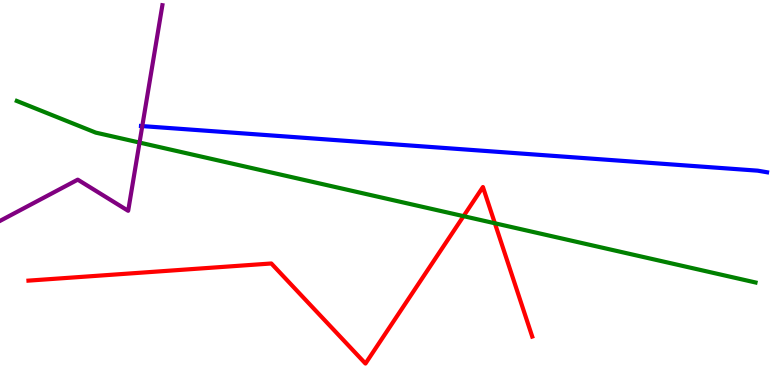[{'lines': ['blue', 'red'], 'intersections': []}, {'lines': ['green', 'red'], 'intersections': [{'x': 5.98, 'y': 4.39}, {'x': 6.39, 'y': 4.2}]}, {'lines': ['purple', 'red'], 'intersections': []}, {'lines': ['blue', 'green'], 'intersections': []}, {'lines': ['blue', 'purple'], 'intersections': [{'x': 1.84, 'y': 6.72}]}, {'lines': ['green', 'purple'], 'intersections': [{'x': 1.8, 'y': 6.3}]}]